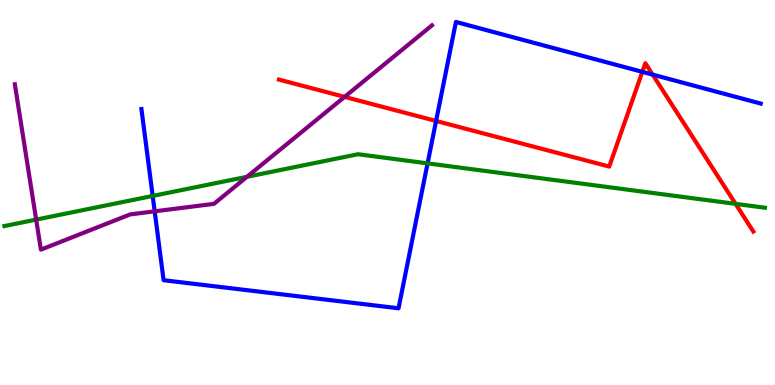[{'lines': ['blue', 'red'], 'intersections': [{'x': 5.63, 'y': 6.86}, {'x': 8.29, 'y': 8.13}, {'x': 8.42, 'y': 8.06}]}, {'lines': ['green', 'red'], 'intersections': [{'x': 9.49, 'y': 4.7}]}, {'lines': ['purple', 'red'], 'intersections': [{'x': 4.45, 'y': 7.48}]}, {'lines': ['blue', 'green'], 'intersections': [{'x': 1.97, 'y': 4.91}, {'x': 5.52, 'y': 5.76}]}, {'lines': ['blue', 'purple'], 'intersections': [{'x': 2.0, 'y': 4.51}]}, {'lines': ['green', 'purple'], 'intersections': [{'x': 0.467, 'y': 4.3}, {'x': 3.19, 'y': 5.41}]}]